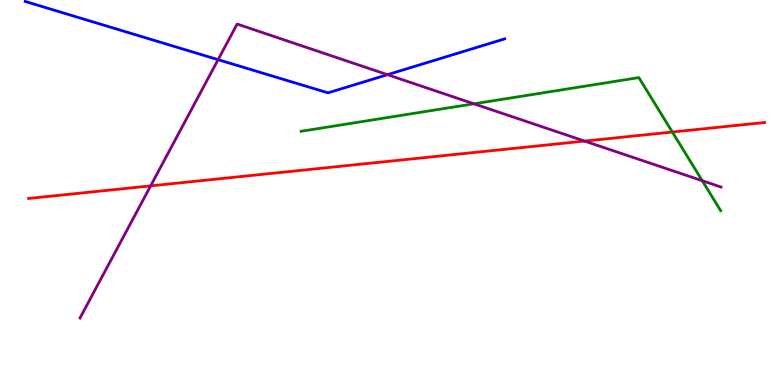[{'lines': ['blue', 'red'], 'intersections': []}, {'lines': ['green', 'red'], 'intersections': [{'x': 8.68, 'y': 6.57}]}, {'lines': ['purple', 'red'], 'intersections': [{'x': 1.94, 'y': 5.17}, {'x': 7.54, 'y': 6.34}]}, {'lines': ['blue', 'green'], 'intersections': []}, {'lines': ['blue', 'purple'], 'intersections': [{'x': 2.81, 'y': 8.45}, {'x': 5.0, 'y': 8.06}]}, {'lines': ['green', 'purple'], 'intersections': [{'x': 6.12, 'y': 7.3}, {'x': 9.06, 'y': 5.31}]}]